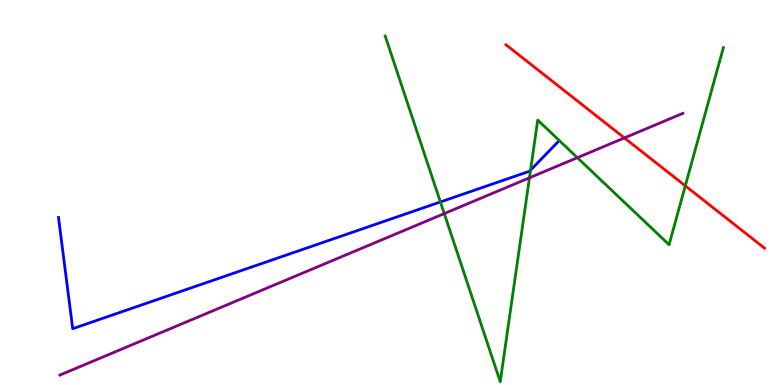[{'lines': ['blue', 'red'], 'intersections': []}, {'lines': ['green', 'red'], 'intersections': [{'x': 8.84, 'y': 5.17}]}, {'lines': ['purple', 'red'], 'intersections': [{'x': 8.06, 'y': 6.42}]}, {'lines': ['blue', 'green'], 'intersections': [{'x': 5.68, 'y': 4.75}, {'x': 6.85, 'y': 5.58}]}, {'lines': ['blue', 'purple'], 'intersections': []}, {'lines': ['green', 'purple'], 'intersections': [{'x': 5.73, 'y': 4.45}, {'x': 6.83, 'y': 5.38}, {'x': 7.45, 'y': 5.9}]}]